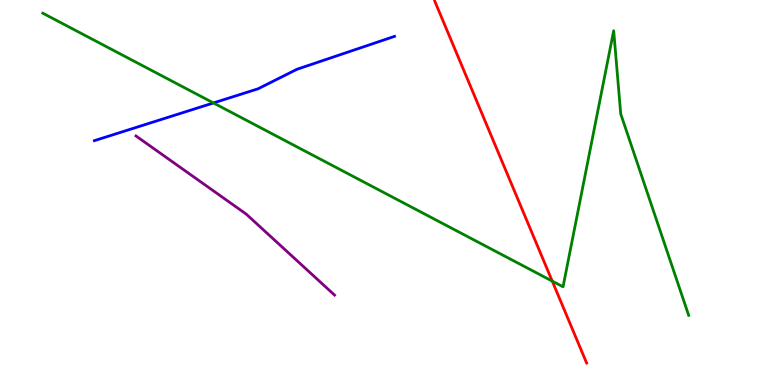[{'lines': ['blue', 'red'], 'intersections': []}, {'lines': ['green', 'red'], 'intersections': [{'x': 7.13, 'y': 2.7}]}, {'lines': ['purple', 'red'], 'intersections': []}, {'lines': ['blue', 'green'], 'intersections': [{'x': 2.75, 'y': 7.33}]}, {'lines': ['blue', 'purple'], 'intersections': []}, {'lines': ['green', 'purple'], 'intersections': []}]